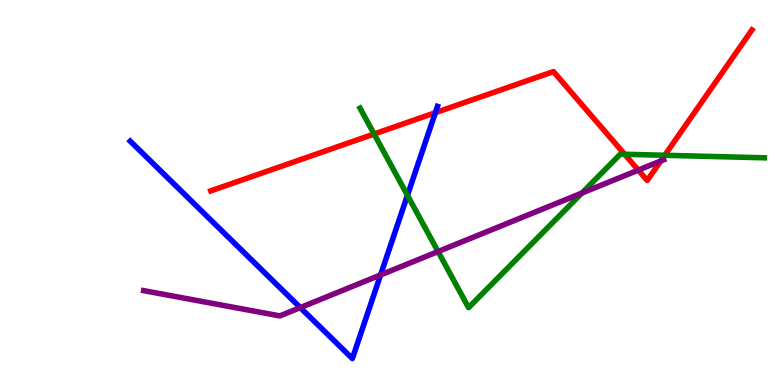[{'lines': ['blue', 'red'], 'intersections': [{'x': 5.62, 'y': 7.07}]}, {'lines': ['green', 'red'], 'intersections': [{'x': 4.83, 'y': 6.52}, {'x': 8.06, 'y': 5.99}, {'x': 8.58, 'y': 5.97}]}, {'lines': ['purple', 'red'], 'intersections': [{'x': 8.24, 'y': 5.58}, {'x': 8.53, 'y': 5.82}]}, {'lines': ['blue', 'green'], 'intersections': [{'x': 5.26, 'y': 4.93}]}, {'lines': ['blue', 'purple'], 'intersections': [{'x': 3.87, 'y': 2.01}, {'x': 4.91, 'y': 2.86}]}, {'lines': ['green', 'purple'], 'intersections': [{'x': 5.65, 'y': 3.47}, {'x': 7.51, 'y': 4.99}]}]